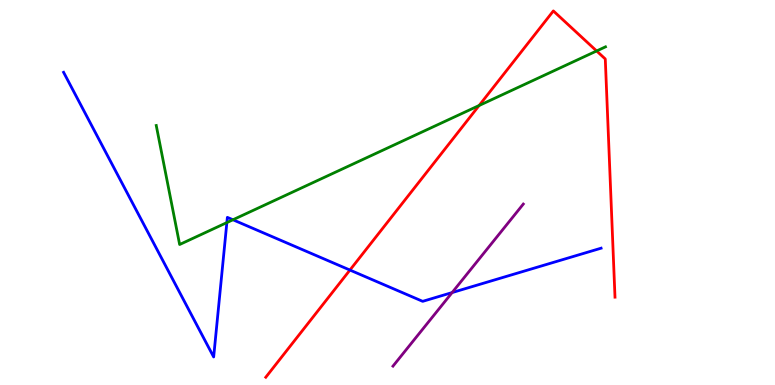[{'lines': ['blue', 'red'], 'intersections': [{'x': 4.52, 'y': 2.99}]}, {'lines': ['green', 'red'], 'intersections': [{'x': 6.18, 'y': 7.26}, {'x': 7.7, 'y': 8.68}]}, {'lines': ['purple', 'red'], 'intersections': []}, {'lines': ['blue', 'green'], 'intersections': [{'x': 2.93, 'y': 4.22}, {'x': 3.01, 'y': 4.29}]}, {'lines': ['blue', 'purple'], 'intersections': [{'x': 5.83, 'y': 2.4}]}, {'lines': ['green', 'purple'], 'intersections': []}]